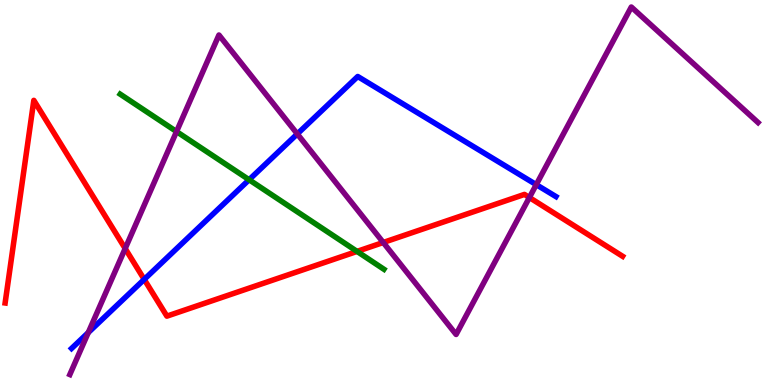[{'lines': ['blue', 'red'], 'intersections': [{'x': 1.86, 'y': 2.74}]}, {'lines': ['green', 'red'], 'intersections': [{'x': 4.61, 'y': 3.47}]}, {'lines': ['purple', 'red'], 'intersections': [{'x': 1.62, 'y': 3.54}, {'x': 4.95, 'y': 3.7}, {'x': 6.83, 'y': 4.87}]}, {'lines': ['blue', 'green'], 'intersections': [{'x': 3.21, 'y': 5.33}]}, {'lines': ['blue', 'purple'], 'intersections': [{'x': 1.14, 'y': 1.36}, {'x': 3.84, 'y': 6.52}, {'x': 6.92, 'y': 5.2}]}, {'lines': ['green', 'purple'], 'intersections': [{'x': 2.28, 'y': 6.58}]}]